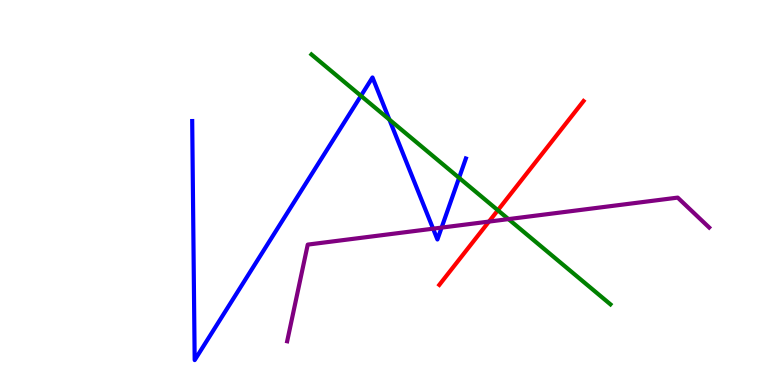[{'lines': ['blue', 'red'], 'intersections': []}, {'lines': ['green', 'red'], 'intersections': [{'x': 6.42, 'y': 4.54}]}, {'lines': ['purple', 'red'], 'intersections': [{'x': 6.31, 'y': 4.24}]}, {'lines': ['blue', 'green'], 'intersections': [{'x': 4.66, 'y': 7.51}, {'x': 5.02, 'y': 6.89}, {'x': 5.92, 'y': 5.38}]}, {'lines': ['blue', 'purple'], 'intersections': [{'x': 5.59, 'y': 4.06}, {'x': 5.7, 'y': 4.09}]}, {'lines': ['green', 'purple'], 'intersections': [{'x': 6.56, 'y': 4.31}]}]